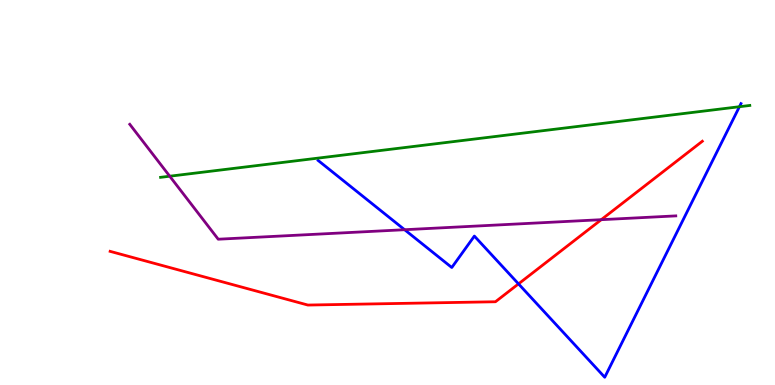[{'lines': ['blue', 'red'], 'intersections': [{'x': 6.69, 'y': 2.63}]}, {'lines': ['green', 'red'], 'intersections': []}, {'lines': ['purple', 'red'], 'intersections': [{'x': 7.76, 'y': 4.29}]}, {'lines': ['blue', 'green'], 'intersections': [{'x': 9.54, 'y': 7.23}]}, {'lines': ['blue', 'purple'], 'intersections': [{'x': 5.22, 'y': 4.03}]}, {'lines': ['green', 'purple'], 'intersections': [{'x': 2.19, 'y': 5.42}]}]